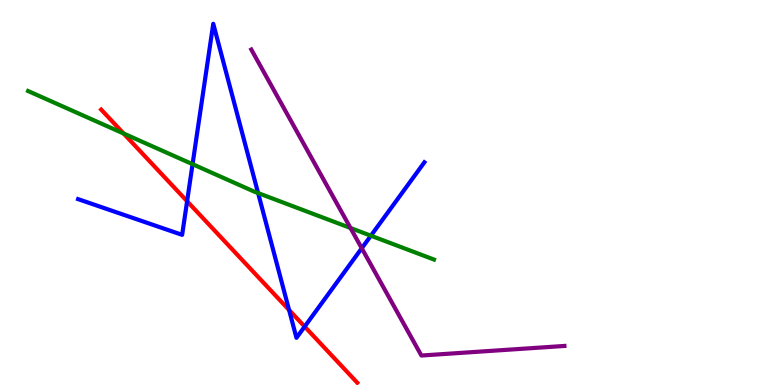[{'lines': ['blue', 'red'], 'intersections': [{'x': 2.41, 'y': 4.77}, {'x': 3.73, 'y': 1.95}, {'x': 3.93, 'y': 1.52}]}, {'lines': ['green', 'red'], 'intersections': [{'x': 1.59, 'y': 6.53}]}, {'lines': ['purple', 'red'], 'intersections': []}, {'lines': ['blue', 'green'], 'intersections': [{'x': 2.48, 'y': 5.74}, {'x': 3.33, 'y': 4.99}, {'x': 4.79, 'y': 3.88}]}, {'lines': ['blue', 'purple'], 'intersections': [{'x': 4.67, 'y': 3.55}]}, {'lines': ['green', 'purple'], 'intersections': [{'x': 4.52, 'y': 4.08}]}]